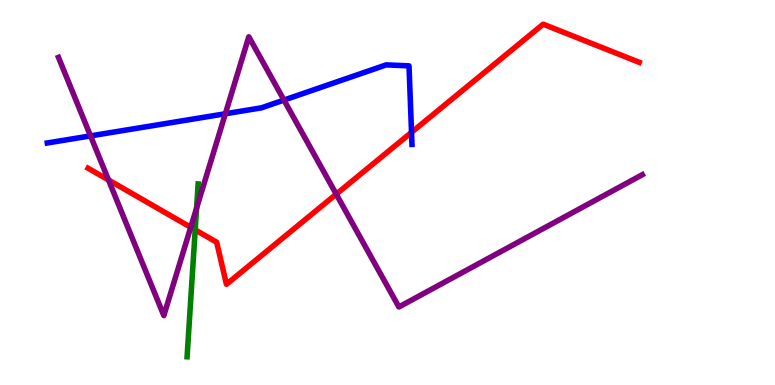[{'lines': ['blue', 'red'], 'intersections': [{'x': 5.31, 'y': 6.56}]}, {'lines': ['green', 'red'], 'intersections': [{'x': 2.52, 'y': 4.03}]}, {'lines': ['purple', 'red'], 'intersections': [{'x': 1.4, 'y': 5.33}, {'x': 2.46, 'y': 4.1}, {'x': 4.34, 'y': 4.96}]}, {'lines': ['blue', 'green'], 'intersections': []}, {'lines': ['blue', 'purple'], 'intersections': [{'x': 1.17, 'y': 6.47}, {'x': 2.91, 'y': 7.05}, {'x': 3.66, 'y': 7.4}]}, {'lines': ['green', 'purple'], 'intersections': [{'x': 2.54, 'y': 4.59}]}]